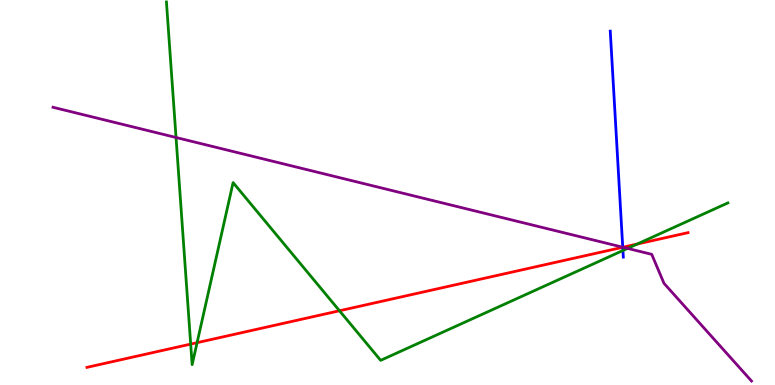[{'lines': ['blue', 'red'], 'intersections': [{'x': 8.04, 'y': 3.58}]}, {'lines': ['green', 'red'], 'intersections': [{'x': 2.46, 'y': 1.06}, {'x': 2.54, 'y': 1.1}, {'x': 4.38, 'y': 1.93}, {'x': 8.22, 'y': 3.66}]}, {'lines': ['purple', 'red'], 'intersections': [{'x': 8.04, 'y': 3.58}]}, {'lines': ['blue', 'green'], 'intersections': [{'x': 8.04, 'y': 3.49}]}, {'lines': ['blue', 'purple'], 'intersections': [{'x': 8.04, 'y': 3.58}]}, {'lines': ['green', 'purple'], 'intersections': [{'x': 2.27, 'y': 6.43}, {'x': 8.1, 'y': 3.55}]}]